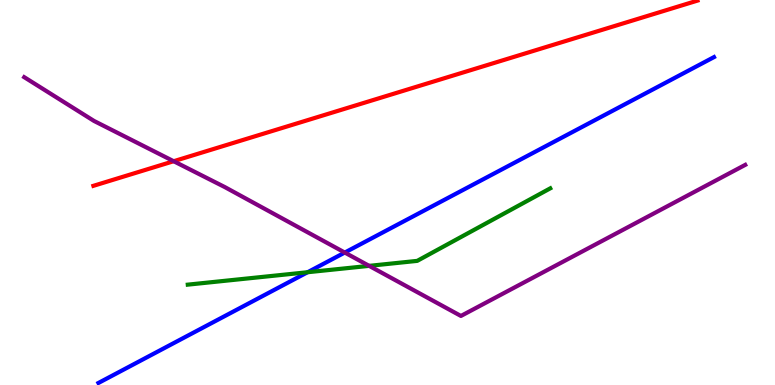[{'lines': ['blue', 'red'], 'intersections': []}, {'lines': ['green', 'red'], 'intersections': []}, {'lines': ['purple', 'red'], 'intersections': [{'x': 2.24, 'y': 5.81}]}, {'lines': ['blue', 'green'], 'intersections': [{'x': 3.97, 'y': 2.93}]}, {'lines': ['blue', 'purple'], 'intersections': [{'x': 4.45, 'y': 3.44}]}, {'lines': ['green', 'purple'], 'intersections': [{'x': 4.76, 'y': 3.09}]}]